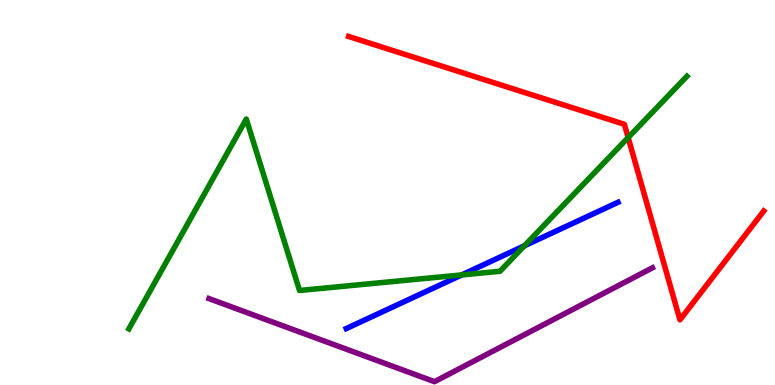[{'lines': ['blue', 'red'], 'intersections': []}, {'lines': ['green', 'red'], 'intersections': [{'x': 8.11, 'y': 6.43}]}, {'lines': ['purple', 'red'], 'intersections': []}, {'lines': ['blue', 'green'], 'intersections': [{'x': 5.96, 'y': 2.86}, {'x': 6.77, 'y': 3.62}]}, {'lines': ['blue', 'purple'], 'intersections': []}, {'lines': ['green', 'purple'], 'intersections': []}]